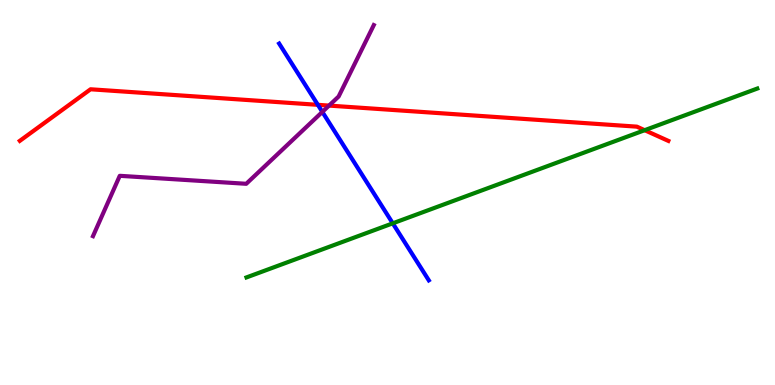[{'lines': ['blue', 'red'], 'intersections': [{'x': 4.1, 'y': 7.28}]}, {'lines': ['green', 'red'], 'intersections': [{'x': 8.32, 'y': 6.62}]}, {'lines': ['purple', 'red'], 'intersections': [{'x': 4.25, 'y': 7.26}]}, {'lines': ['blue', 'green'], 'intersections': [{'x': 5.07, 'y': 4.2}]}, {'lines': ['blue', 'purple'], 'intersections': [{'x': 4.16, 'y': 7.09}]}, {'lines': ['green', 'purple'], 'intersections': []}]